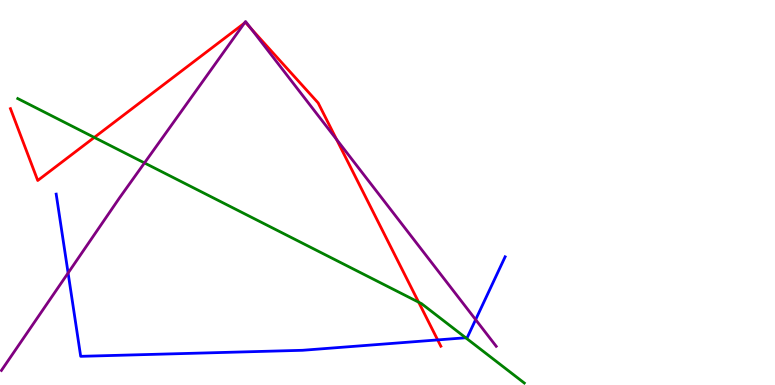[{'lines': ['blue', 'red'], 'intersections': [{'x': 5.65, 'y': 1.17}]}, {'lines': ['green', 'red'], 'intersections': [{'x': 1.22, 'y': 6.43}, {'x': 5.4, 'y': 2.15}]}, {'lines': ['purple', 'red'], 'intersections': [{'x': 3.15, 'y': 9.4}, {'x': 3.24, 'y': 9.26}, {'x': 4.34, 'y': 6.38}]}, {'lines': ['blue', 'green'], 'intersections': [{'x': 6.01, 'y': 1.23}]}, {'lines': ['blue', 'purple'], 'intersections': [{'x': 0.879, 'y': 2.91}, {'x': 6.14, 'y': 1.7}]}, {'lines': ['green', 'purple'], 'intersections': [{'x': 1.86, 'y': 5.77}]}]